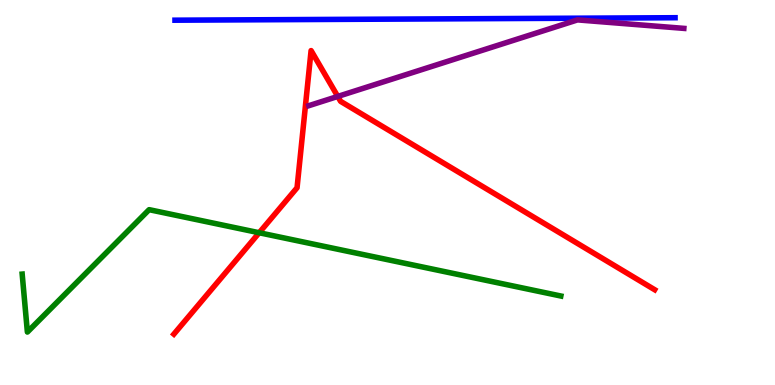[{'lines': ['blue', 'red'], 'intersections': []}, {'lines': ['green', 'red'], 'intersections': [{'x': 3.34, 'y': 3.95}]}, {'lines': ['purple', 'red'], 'intersections': [{'x': 4.36, 'y': 7.5}]}, {'lines': ['blue', 'green'], 'intersections': []}, {'lines': ['blue', 'purple'], 'intersections': []}, {'lines': ['green', 'purple'], 'intersections': []}]